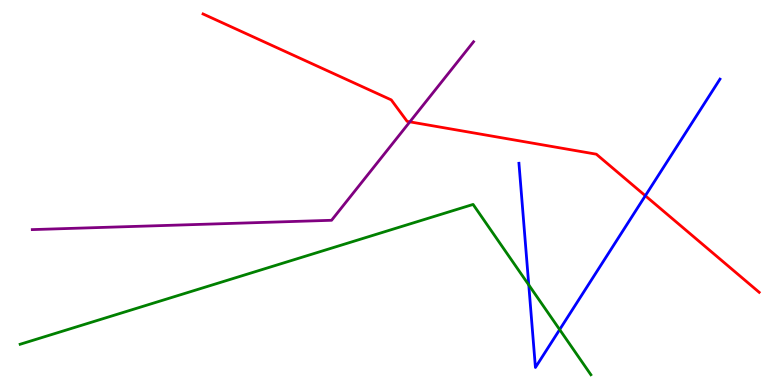[{'lines': ['blue', 'red'], 'intersections': [{'x': 8.33, 'y': 4.92}]}, {'lines': ['green', 'red'], 'intersections': []}, {'lines': ['purple', 'red'], 'intersections': [{'x': 5.29, 'y': 6.84}]}, {'lines': ['blue', 'green'], 'intersections': [{'x': 6.82, 'y': 2.6}, {'x': 7.22, 'y': 1.44}]}, {'lines': ['blue', 'purple'], 'intersections': []}, {'lines': ['green', 'purple'], 'intersections': []}]